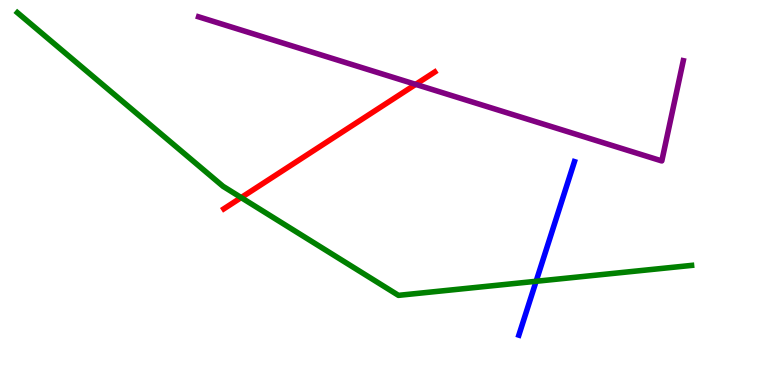[{'lines': ['blue', 'red'], 'intersections': []}, {'lines': ['green', 'red'], 'intersections': [{'x': 3.11, 'y': 4.87}]}, {'lines': ['purple', 'red'], 'intersections': [{'x': 5.36, 'y': 7.81}]}, {'lines': ['blue', 'green'], 'intersections': [{'x': 6.92, 'y': 2.69}]}, {'lines': ['blue', 'purple'], 'intersections': []}, {'lines': ['green', 'purple'], 'intersections': []}]